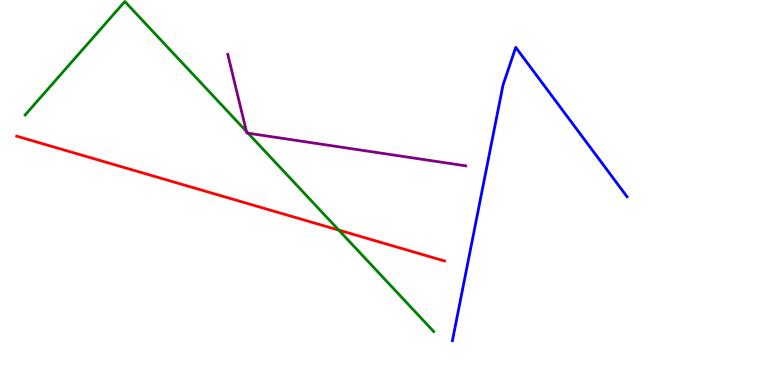[{'lines': ['blue', 'red'], 'intersections': []}, {'lines': ['green', 'red'], 'intersections': [{'x': 4.37, 'y': 4.02}]}, {'lines': ['purple', 'red'], 'intersections': []}, {'lines': ['blue', 'green'], 'intersections': []}, {'lines': ['blue', 'purple'], 'intersections': []}, {'lines': ['green', 'purple'], 'intersections': [{'x': 3.18, 'y': 6.59}, {'x': 3.2, 'y': 6.54}]}]